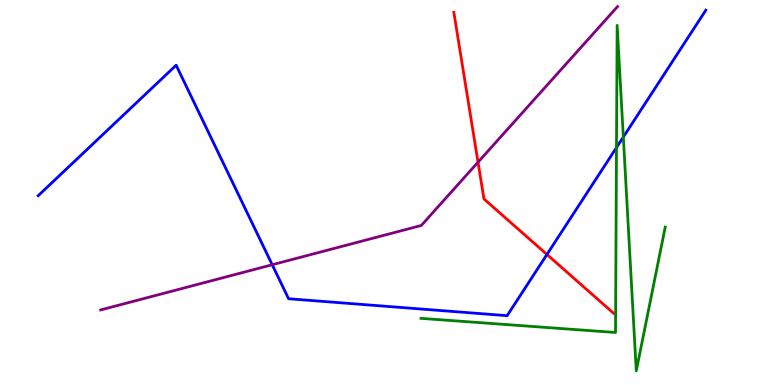[{'lines': ['blue', 'red'], 'intersections': [{'x': 7.06, 'y': 3.39}]}, {'lines': ['green', 'red'], 'intersections': []}, {'lines': ['purple', 'red'], 'intersections': [{'x': 6.17, 'y': 5.79}]}, {'lines': ['blue', 'green'], 'intersections': [{'x': 7.95, 'y': 6.17}, {'x': 8.04, 'y': 6.44}]}, {'lines': ['blue', 'purple'], 'intersections': [{'x': 3.51, 'y': 3.12}]}, {'lines': ['green', 'purple'], 'intersections': []}]